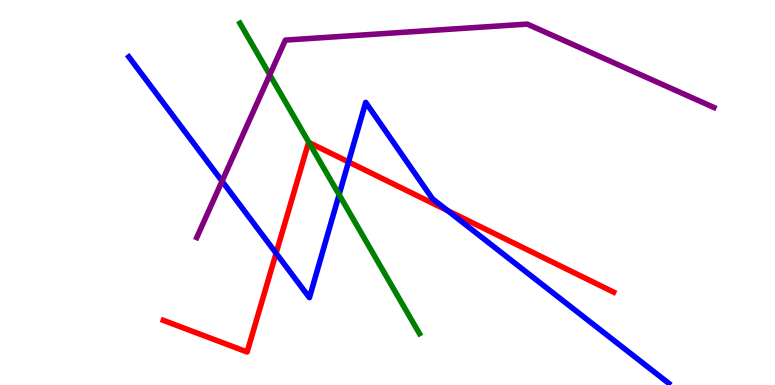[{'lines': ['blue', 'red'], 'intersections': [{'x': 3.56, 'y': 3.42}, {'x': 4.5, 'y': 5.79}, {'x': 5.77, 'y': 4.53}]}, {'lines': ['green', 'red'], 'intersections': [{'x': 3.99, 'y': 6.3}]}, {'lines': ['purple', 'red'], 'intersections': []}, {'lines': ['blue', 'green'], 'intersections': [{'x': 4.38, 'y': 4.94}]}, {'lines': ['blue', 'purple'], 'intersections': [{'x': 2.87, 'y': 5.29}]}, {'lines': ['green', 'purple'], 'intersections': [{'x': 3.48, 'y': 8.06}]}]